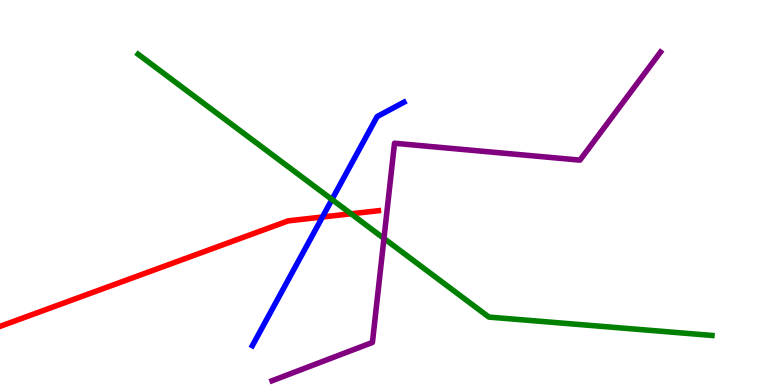[{'lines': ['blue', 'red'], 'intersections': [{'x': 4.16, 'y': 4.36}]}, {'lines': ['green', 'red'], 'intersections': [{'x': 4.53, 'y': 4.45}]}, {'lines': ['purple', 'red'], 'intersections': []}, {'lines': ['blue', 'green'], 'intersections': [{'x': 4.28, 'y': 4.82}]}, {'lines': ['blue', 'purple'], 'intersections': []}, {'lines': ['green', 'purple'], 'intersections': [{'x': 4.95, 'y': 3.81}]}]